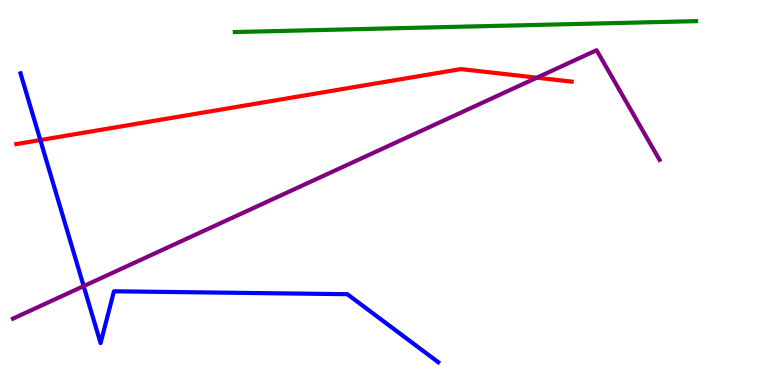[{'lines': ['blue', 'red'], 'intersections': [{'x': 0.52, 'y': 6.36}]}, {'lines': ['green', 'red'], 'intersections': []}, {'lines': ['purple', 'red'], 'intersections': [{'x': 6.93, 'y': 7.98}]}, {'lines': ['blue', 'green'], 'intersections': []}, {'lines': ['blue', 'purple'], 'intersections': [{'x': 1.08, 'y': 2.57}]}, {'lines': ['green', 'purple'], 'intersections': []}]